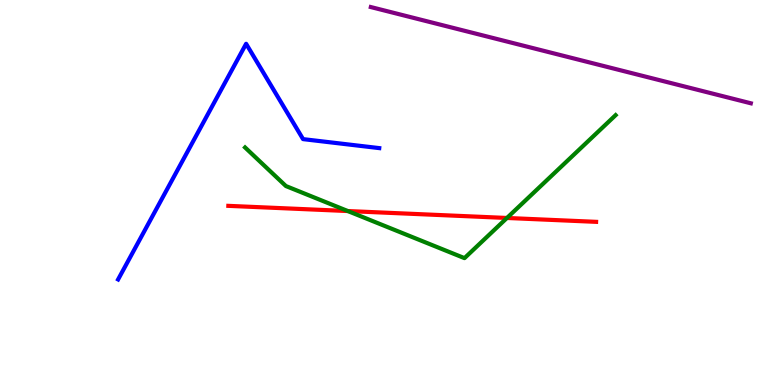[{'lines': ['blue', 'red'], 'intersections': []}, {'lines': ['green', 'red'], 'intersections': [{'x': 4.49, 'y': 4.52}, {'x': 6.54, 'y': 4.34}]}, {'lines': ['purple', 'red'], 'intersections': []}, {'lines': ['blue', 'green'], 'intersections': []}, {'lines': ['blue', 'purple'], 'intersections': []}, {'lines': ['green', 'purple'], 'intersections': []}]